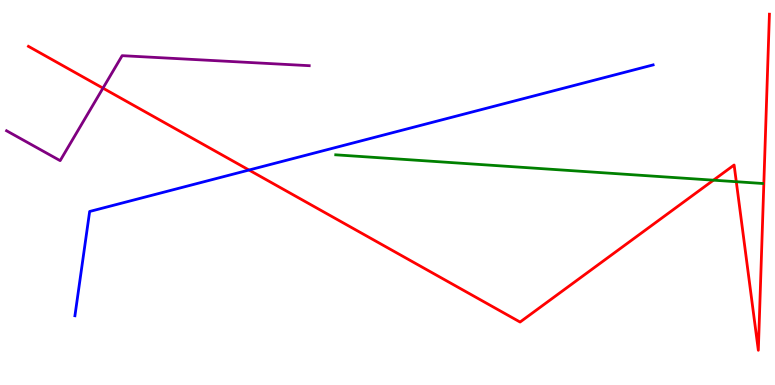[{'lines': ['blue', 'red'], 'intersections': [{'x': 3.21, 'y': 5.58}]}, {'lines': ['green', 'red'], 'intersections': [{'x': 9.21, 'y': 5.32}, {'x': 9.5, 'y': 5.28}]}, {'lines': ['purple', 'red'], 'intersections': [{'x': 1.33, 'y': 7.71}]}, {'lines': ['blue', 'green'], 'intersections': []}, {'lines': ['blue', 'purple'], 'intersections': []}, {'lines': ['green', 'purple'], 'intersections': []}]